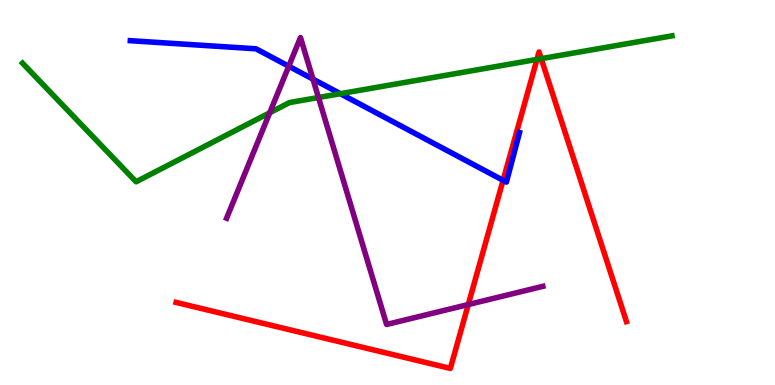[{'lines': ['blue', 'red'], 'intersections': [{'x': 6.49, 'y': 5.32}]}, {'lines': ['green', 'red'], 'intersections': [{'x': 6.93, 'y': 8.46}, {'x': 6.98, 'y': 8.48}]}, {'lines': ['purple', 'red'], 'intersections': [{'x': 6.04, 'y': 2.09}]}, {'lines': ['blue', 'green'], 'intersections': [{'x': 4.39, 'y': 7.57}]}, {'lines': ['blue', 'purple'], 'intersections': [{'x': 3.73, 'y': 8.28}, {'x': 4.04, 'y': 7.94}]}, {'lines': ['green', 'purple'], 'intersections': [{'x': 3.48, 'y': 7.07}, {'x': 4.11, 'y': 7.47}]}]